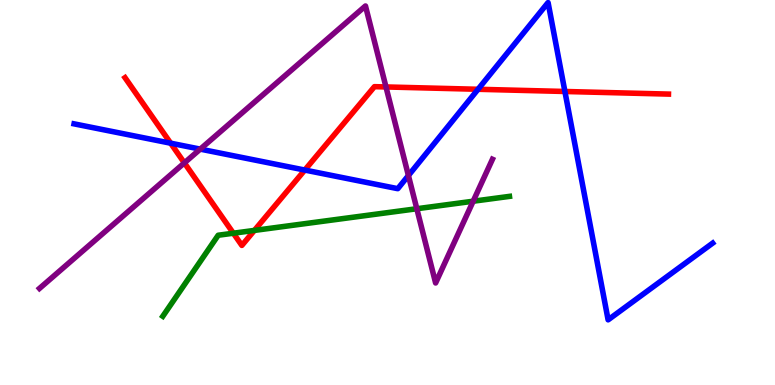[{'lines': ['blue', 'red'], 'intersections': [{'x': 2.2, 'y': 6.28}, {'x': 3.93, 'y': 5.58}, {'x': 6.17, 'y': 7.68}, {'x': 7.29, 'y': 7.62}]}, {'lines': ['green', 'red'], 'intersections': [{'x': 3.01, 'y': 3.94}, {'x': 3.28, 'y': 4.02}]}, {'lines': ['purple', 'red'], 'intersections': [{'x': 2.38, 'y': 5.77}, {'x': 4.98, 'y': 7.74}]}, {'lines': ['blue', 'green'], 'intersections': []}, {'lines': ['blue', 'purple'], 'intersections': [{'x': 2.58, 'y': 6.13}, {'x': 5.27, 'y': 5.44}]}, {'lines': ['green', 'purple'], 'intersections': [{'x': 5.38, 'y': 4.58}, {'x': 6.11, 'y': 4.77}]}]